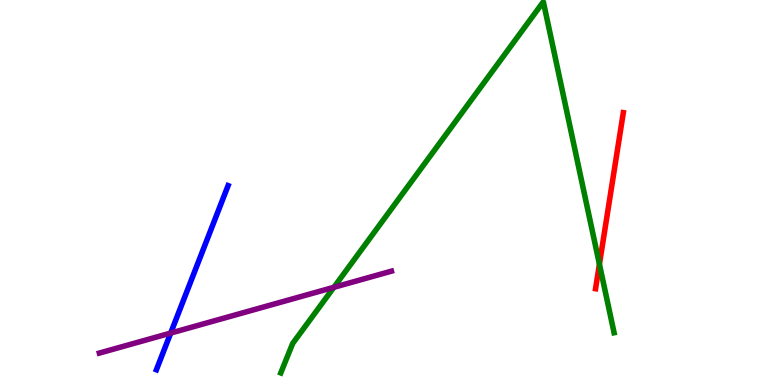[{'lines': ['blue', 'red'], 'intersections': []}, {'lines': ['green', 'red'], 'intersections': [{'x': 7.73, 'y': 3.14}]}, {'lines': ['purple', 'red'], 'intersections': []}, {'lines': ['blue', 'green'], 'intersections': []}, {'lines': ['blue', 'purple'], 'intersections': [{'x': 2.2, 'y': 1.35}]}, {'lines': ['green', 'purple'], 'intersections': [{'x': 4.31, 'y': 2.54}]}]